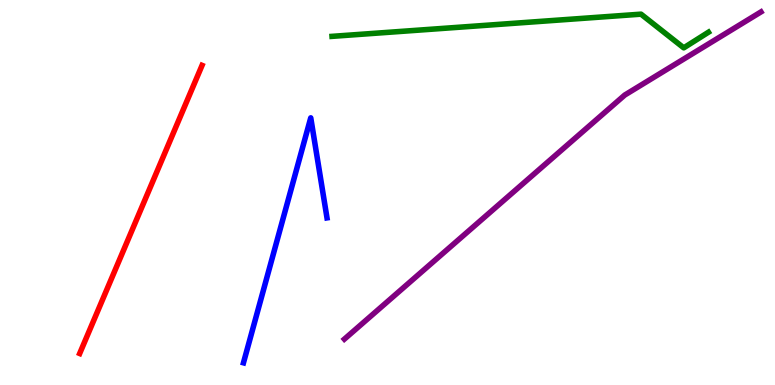[{'lines': ['blue', 'red'], 'intersections': []}, {'lines': ['green', 'red'], 'intersections': []}, {'lines': ['purple', 'red'], 'intersections': []}, {'lines': ['blue', 'green'], 'intersections': []}, {'lines': ['blue', 'purple'], 'intersections': []}, {'lines': ['green', 'purple'], 'intersections': []}]